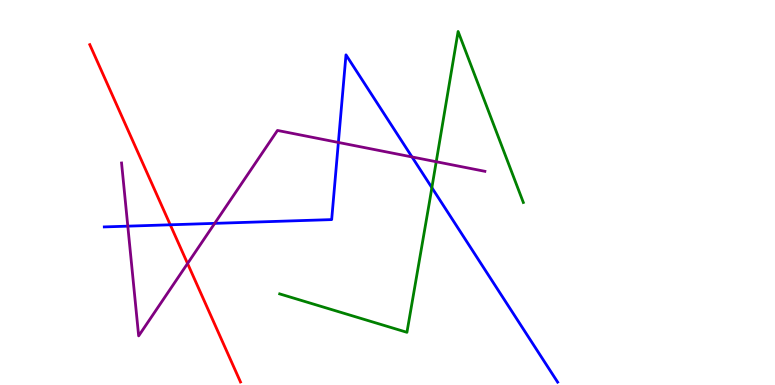[{'lines': ['blue', 'red'], 'intersections': [{'x': 2.2, 'y': 4.16}]}, {'lines': ['green', 'red'], 'intersections': []}, {'lines': ['purple', 'red'], 'intersections': [{'x': 2.42, 'y': 3.16}]}, {'lines': ['blue', 'green'], 'intersections': [{'x': 5.57, 'y': 5.13}]}, {'lines': ['blue', 'purple'], 'intersections': [{'x': 1.65, 'y': 4.13}, {'x': 2.77, 'y': 4.2}, {'x': 4.37, 'y': 6.3}, {'x': 5.32, 'y': 5.92}]}, {'lines': ['green', 'purple'], 'intersections': [{'x': 5.63, 'y': 5.8}]}]